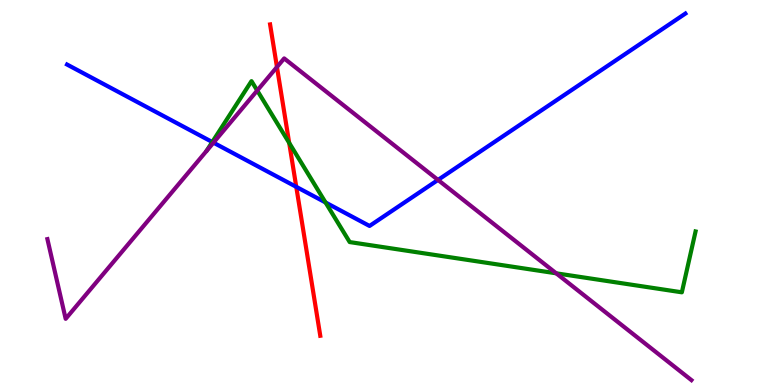[{'lines': ['blue', 'red'], 'intersections': [{'x': 3.82, 'y': 5.15}]}, {'lines': ['green', 'red'], 'intersections': [{'x': 3.73, 'y': 6.29}]}, {'lines': ['purple', 'red'], 'intersections': [{'x': 3.57, 'y': 8.26}]}, {'lines': ['blue', 'green'], 'intersections': [{'x': 2.74, 'y': 6.31}, {'x': 4.2, 'y': 4.74}]}, {'lines': ['blue', 'purple'], 'intersections': [{'x': 2.75, 'y': 6.29}, {'x': 5.65, 'y': 5.33}]}, {'lines': ['green', 'purple'], 'intersections': [{'x': 3.32, 'y': 7.65}, {'x': 7.18, 'y': 2.9}]}]